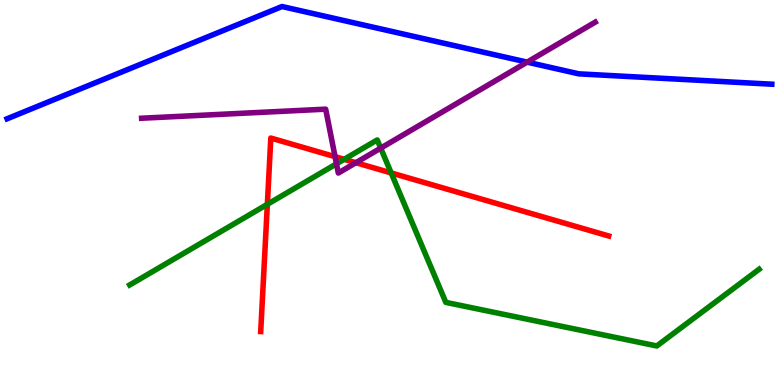[{'lines': ['blue', 'red'], 'intersections': []}, {'lines': ['green', 'red'], 'intersections': [{'x': 3.45, 'y': 4.69}, {'x': 4.44, 'y': 5.86}, {'x': 5.05, 'y': 5.51}]}, {'lines': ['purple', 'red'], 'intersections': [{'x': 4.32, 'y': 5.93}, {'x': 4.59, 'y': 5.77}]}, {'lines': ['blue', 'green'], 'intersections': []}, {'lines': ['blue', 'purple'], 'intersections': [{'x': 6.8, 'y': 8.39}]}, {'lines': ['green', 'purple'], 'intersections': [{'x': 4.34, 'y': 5.75}, {'x': 4.91, 'y': 6.15}]}]